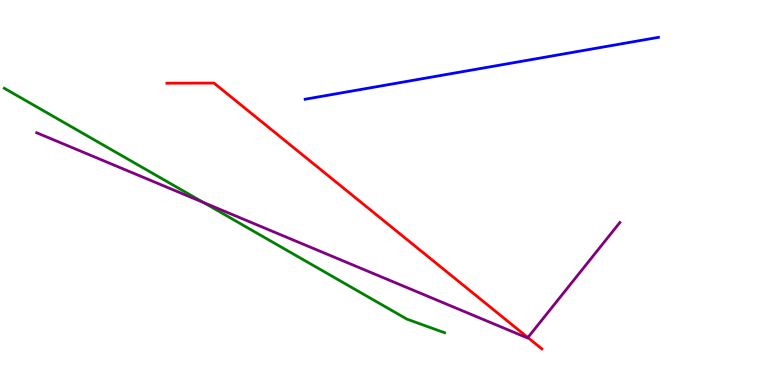[{'lines': ['blue', 'red'], 'intersections': []}, {'lines': ['green', 'red'], 'intersections': []}, {'lines': ['purple', 'red'], 'intersections': [{'x': 6.81, 'y': 1.23}]}, {'lines': ['blue', 'green'], 'intersections': []}, {'lines': ['blue', 'purple'], 'intersections': []}, {'lines': ['green', 'purple'], 'intersections': [{'x': 2.63, 'y': 4.74}]}]